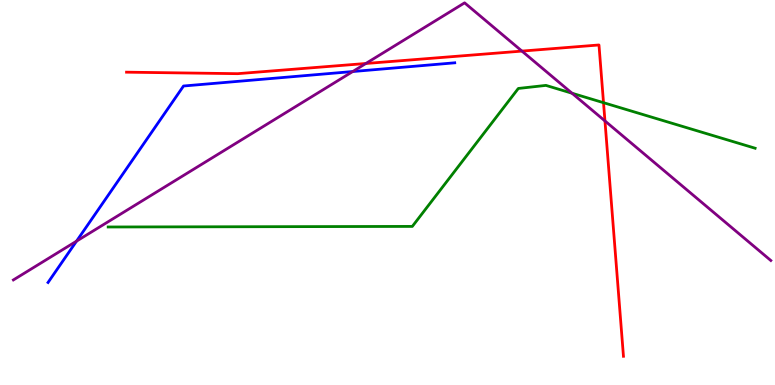[{'lines': ['blue', 'red'], 'intersections': []}, {'lines': ['green', 'red'], 'intersections': [{'x': 7.79, 'y': 7.33}]}, {'lines': ['purple', 'red'], 'intersections': [{'x': 4.72, 'y': 8.35}, {'x': 6.73, 'y': 8.67}, {'x': 7.81, 'y': 6.86}]}, {'lines': ['blue', 'green'], 'intersections': []}, {'lines': ['blue', 'purple'], 'intersections': [{'x': 0.988, 'y': 3.74}, {'x': 4.55, 'y': 8.14}]}, {'lines': ['green', 'purple'], 'intersections': [{'x': 7.38, 'y': 7.58}]}]